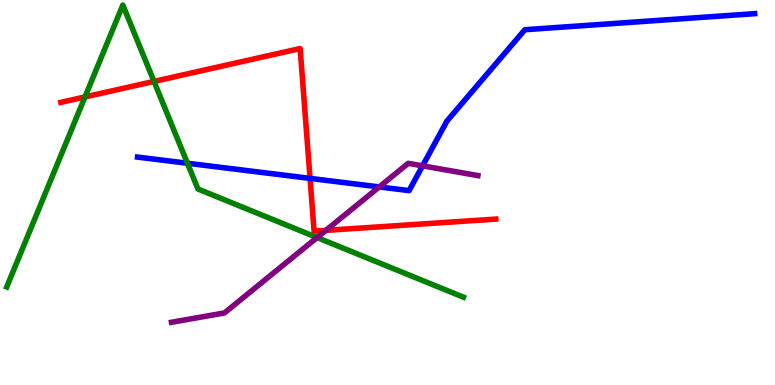[{'lines': ['blue', 'red'], 'intersections': [{'x': 4.0, 'y': 5.37}]}, {'lines': ['green', 'red'], 'intersections': [{'x': 1.1, 'y': 7.48}, {'x': 1.99, 'y': 7.89}]}, {'lines': ['purple', 'red'], 'intersections': [{'x': 4.2, 'y': 4.02}]}, {'lines': ['blue', 'green'], 'intersections': [{'x': 2.42, 'y': 5.76}]}, {'lines': ['blue', 'purple'], 'intersections': [{'x': 4.89, 'y': 5.14}, {'x': 5.45, 'y': 5.69}]}, {'lines': ['green', 'purple'], 'intersections': [{'x': 4.09, 'y': 3.83}]}]